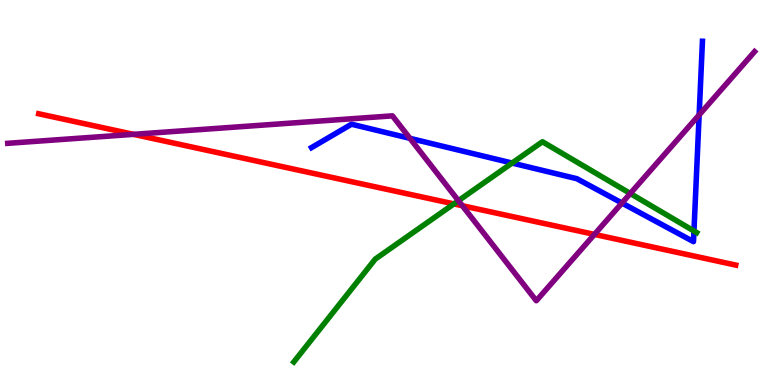[{'lines': ['blue', 'red'], 'intersections': []}, {'lines': ['green', 'red'], 'intersections': [{'x': 5.86, 'y': 4.7}]}, {'lines': ['purple', 'red'], 'intersections': [{'x': 1.72, 'y': 6.51}, {'x': 5.97, 'y': 4.66}, {'x': 7.67, 'y': 3.91}]}, {'lines': ['blue', 'green'], 'intersections': [{'x': 6.61, 'y': 5.77}, {'x': 8.95, 'y': 4.0}]}, {'lines': ['blue', 'purple'], 'intersections': [{'x': 5.29, 'y': 6.41}, {'x': 8.02, 'y': 4.73}, {'x': 9.02, 'y': 7.02}]}, {'lines': ['green', 'purple'], 'intersections': [{'x': 5.92, 'y': 4.79}, {'x': 8.13, 'y': 4.97}]}]